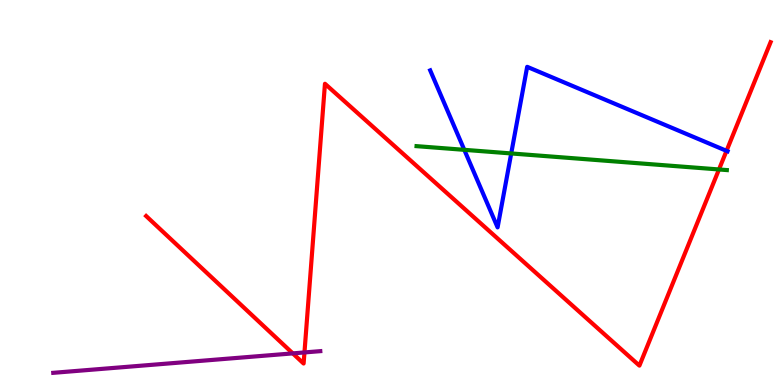[{'lines': ['blue', 'red'], 'intersections': [{'x': 9.37, 'y': 6.08}]}, {'lines': ['green', 'red'], 'intersections': [{'x': 9.28, 'y': 5.6}]}, {'lines': ['purple', 'red'], 'intersections': [{'x': 3.78, 'y': 0.821}, {'x': 3.93, 'y': 0.846}]}, {'lines': ['blue', 'green'], 'intersections': [{'x': 5.99, 'y': 6.11}, {'x': 6.6, 'y': 6.01}]}, {'lines': ['blue', 'purple'], 'intersections': []}, {'lines': ['green', 'purple'], 'intersections': []}]